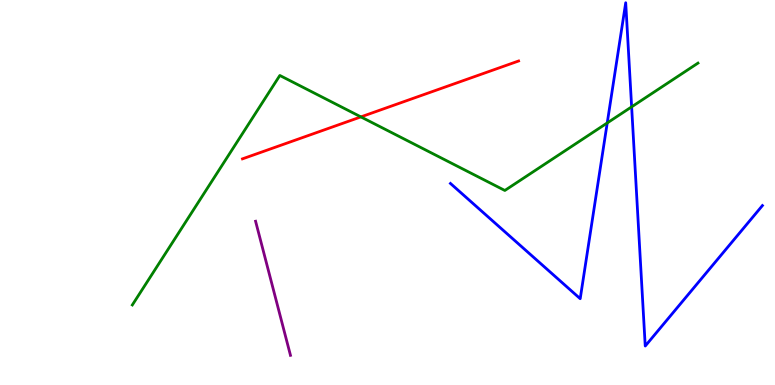[{'lines': ['blue', 'red'], 'intersections': []}, {'lines': ['green', 'red'], 'intersections': [{'x': 4.66, 'y': 6.96}]}, {'lines': ['purple', 'red'], 'intersections': []}, {'lines': ['blue', 'green'], 'intersections': [{'x': 7.84, 'y': 6.81}, {'x': 8.15, 'y': 7.22}]}, {'lines': ['blue', 'purple'], 'intersections': []}, {'lines': ['green', 'purple'], 'intersections': []}]